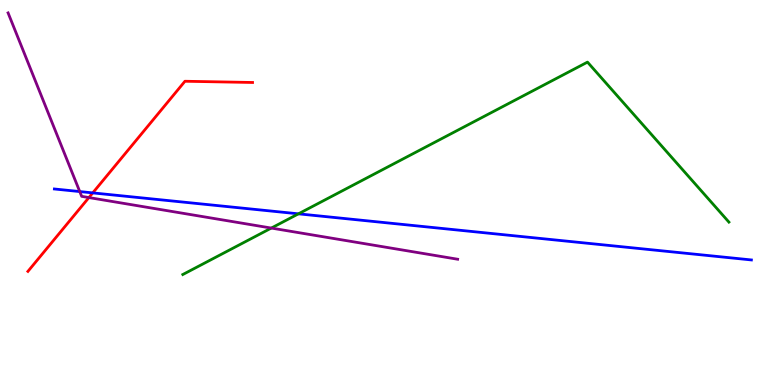[{'lines': ['blue', 'red'], 'intersections': [{'x': 1.2, 'y': 4.99}]}, {'lines': ['green', 'red'], 'intersections': []}, {'lines': ['purple', 'red'], 'intersections': [{'x': 1.15, 'y': 4.87}]}, {'lines': ['blue', 'green'], 'intersections': [{'x': 3.85, 'y': 4.45}]}, {'lines': ['blue', 'purple'], 'intersections': [{'x': 1.03, 'y': 5.02}]}, {'lines': ['green', 'purple'], 'intersections': [{'x': 3.5, 'y': 4.08}]}]